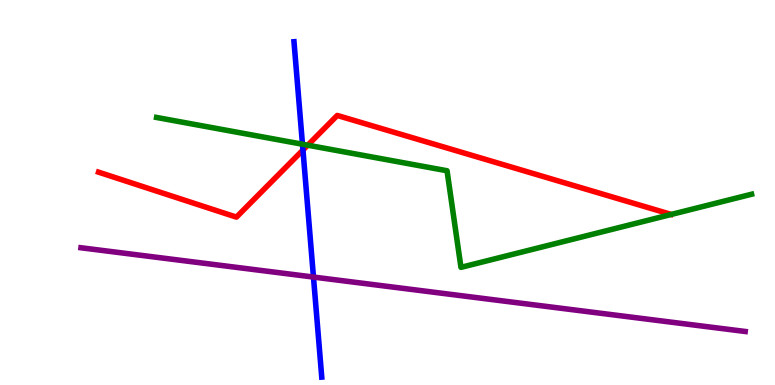[{'lines': ['blue', 'red'], 'intersections': [{'x': 3.91, 'y': 6.1}]}, {'lines': ['green', 'red'], 'intersections': [{'x': 3.97, 'y': 6.23}]}, {'lines': ['purple', 'red'], 'intersections': []}, {'lines': ['blue', 'green'], 'intersections': [{'x': 3.9, 'y': 6.25}]}, {'lines': ['blue', 'purple'], 'intersections': [{'x': 4.04, 'y': 2.8}]}, {'lines': ['green', 'purple'], 'intersections': []}]